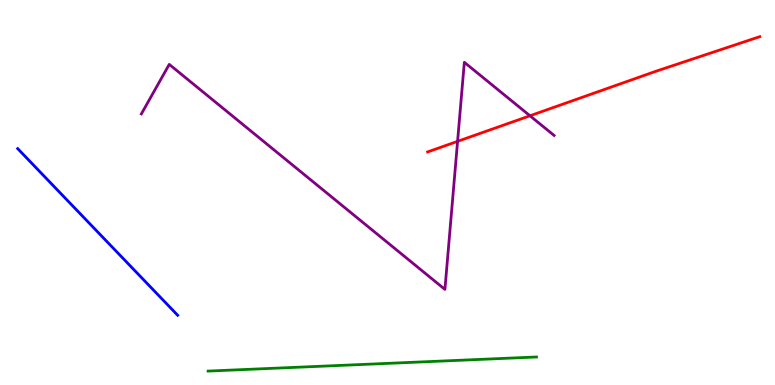[{'lines': ['blue', 'red'], 'intersections': []}, {'lines': ['green', 'red'], 'intersections': []}, {'lines': ['purple', 'red'], 'intersections': [{'x': 5.9, 'y': 6.33}, {'x': 6.84, 'y': 6.99}]}, {'lines': ['blue', 'green'], 'intersections': []}, {'lines': ['blue', 'purple'], 'intersections': []}, {'lines': ['green', 'purple'], 'intersections': []}]